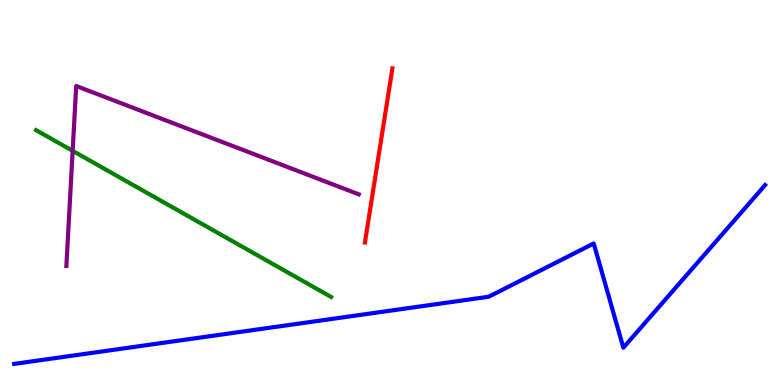[{'lines': ['blue', 'red'], 'intersections': []}, {'lines': ['green', 'red'], 'intersections': []}, {'lines': ['purple', 'red'], 'intersections': []}, {'lines': ['blue', 'green'], 'intersections': []}, {'lines': ['blue', 'purple'], 'intersections': []}, {'lines': ['green', 'purple'], 'intersections': [{'x': 0.937, 'y': 6.08}]}]